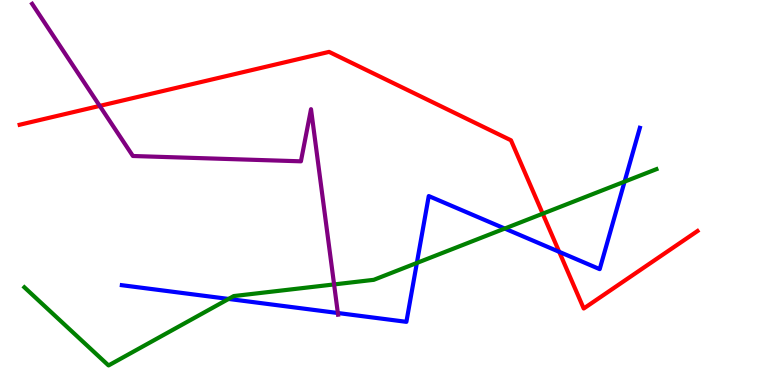[{'lines': ['blue', 'red'], 'intersections': [{'x': 7.22, 'y': 3.46}]}, {'lines': ['green', 'red'], 'intersections': [{'x': 7.0, 'y': 4.45}]}, {'lines': ['purple', 'red'], 'intersections': [{'x': 1.29, 'y': 7.25}]}, {'lines': ['blue', 'green'], 'intersections': [{'x': 2.95, 'y': 2.24}, {'x': 5.38, 'y': 3.17}, {'x': 6.51, 'y': 4.06}, {'x': 8.06, 'y': 5.28}]}, {'lines': ['blue', 'purple'], 'intersections': [{'x': 4.36, 'y': 1.87}]}, {'lines': ['green', 'purple'], 'intersections': [{'x': 4.31, 'y': 2.61}]}]